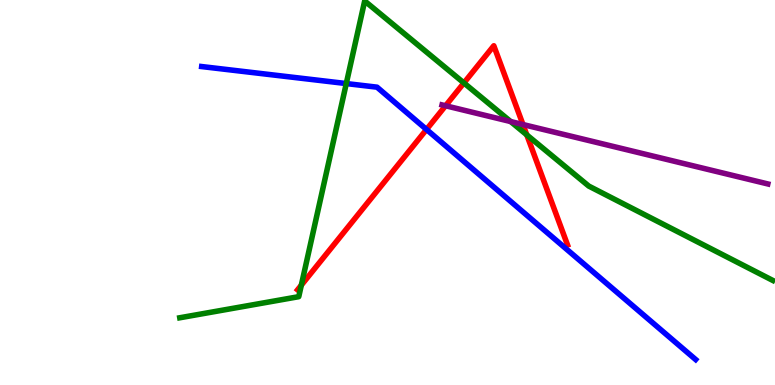[{'lines': ['blue', 'red'], 'intersections': [{'x': 5.5, 'y': 6.64}]}, {'lines': ['green', 'red'], 'intersections': [{'x': 3.89, 'y': 2.59}, {'x': 5.99, 'y': 7.85}, {'x': 6.8, 'y': 6.5}]}, {'lines': ['purple', 'red'], 'intersections': [{'x': 5.75, 'y': 7.25}, {'x': 6.75, 'y': 6.77}]}, {'lines': ['blue', 'green'], 'intersections': [{'x': 4.47, 'y': 7.83}]}, {'lines': ['blue', 'purple'], 'intersections': []}, {'lines': ['green', 'purple'], 'intersections': [{'x': 6.59, 'y': 6.84}]}]